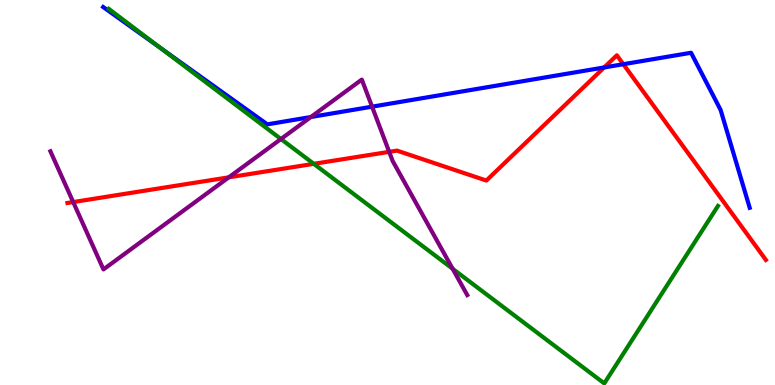[{'lines': ['blue', 'red'], 'intersections': [{'x': 7.8, 'y': 8.25}, {'x': 8.04, 'y': 8.33}]}, {'lines': ['green', 'red'], 'intersections': [{'x': 4.05, 'y': 5.74}]}, {'lines': ['purple', 'red'], 'intersections': [{'x': 0.945, 'y': 4.75}, {'x': 2.95, 'y': 5.39}, {'x': 5.02, 'y': 6.06}]}, {'lines': ['blue', 'green'], 'intersections': [{'x': 2.07, 'y': 8.75}]}, {'lines': ['blue', 'purple'], 'intersections': [{'x': 4.01, 'y': 6.96}, {'x': 4.8, 'y': 7.23}]}, {'lines': ['green', 'purple'], 'intersections': [{'x': 3.63, 'y': 6.39}, {'x': 5.84, 'y': 3.02}]}]